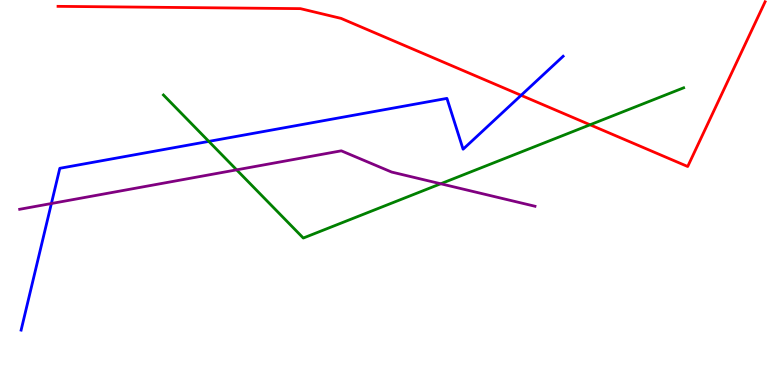[{'lines': ['blue', 'red'], 'intersections': [{'x': 6.72, 'y': 7.52}]}, {'lines': ['green', 'red'], 'intersections': [{'x': 7.61, 'y': 6.76}]}, {'lines': ['purple', 'red'], 'intersections': []}, {'lines': ['blue', 'green'], 'intersections': [{'x': 2.69, 'y': 6.33}]}, {'lines': ['blue', 'purple'], 'intersections': [{'x': 0.663, 'y': 4.71}]}, {'lines': ['green', 'purple'], 'intersections': [{'x': 3.05, 'y': 5.59}, {'x': 5.69, 'y': 5.23}]}]